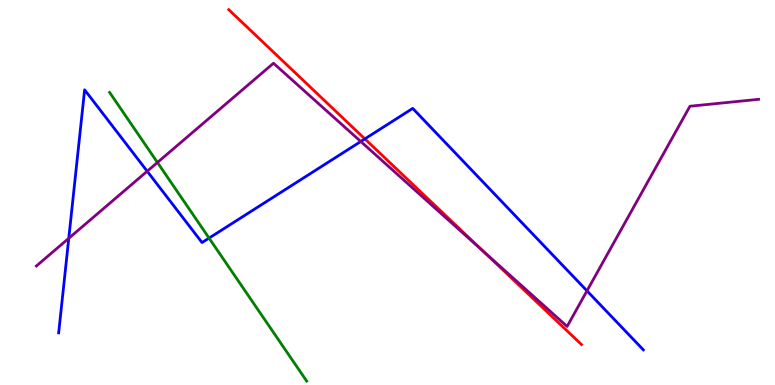[{'lines': ['blue', 'red'], 'intersections': [{'x': 4.71, 'y': 6.39}]}, {'lines': ['green', 'red'], 'intersections': []}, {'lines': ['purple', 'red'], 'intersections': [{'x': 6.24, 'y': 3.47}]}, {'lines': ['blue', 'green'], 'intersections': [{'x': 2.7, 'y': 3.82}]}, {'lines': ['blue', 'purple'], 'intersections': [{'x': 0.887, 'y': 3.81}, {'x': 1.9, 'y': 5.55}, {'x': 4.66, 'y': 6.32}, {'x': 7.57, 'y': 2.45}]}, {'lines': ['green', 'purple'], 'intersections': [{'x': 2.03, 'y': 5.78}]}]